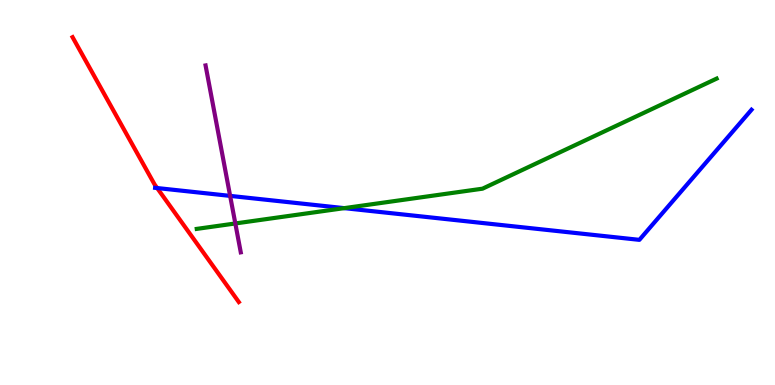[{'lines': ['blue', 'red'], 'intersections': [{'x': 2.03, 'y': 5.12}]}, {'lines': ['green', 'red'], 'intersections': []}, {'lines': ['purple', 'red'], 'intersections': []}, {'lines': ['blue', 'green'], 'intersections': [{'x': 4.44, 'y': 4.59}]}, {'lines': ['blue', 'purple'], 'intersections': [{'x': 2.97, 'y': 4.91}]}, {'lines': ['green', 'purple'], 'intersections': [{'x': 3.04, 'y': 4.2}]}]